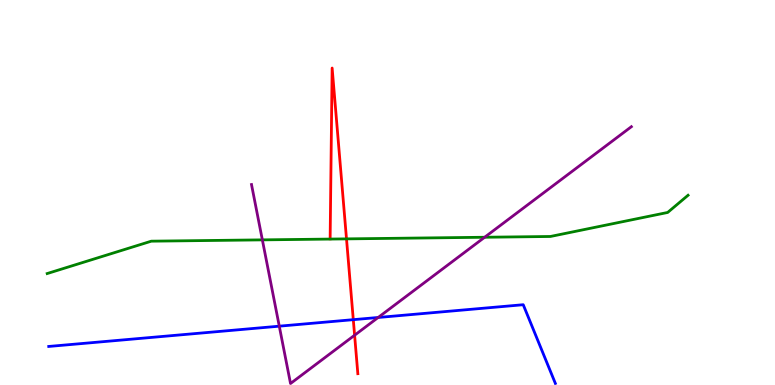[{'lines': ['blue', 'red'], 'intersections': [{'x': 4.56, 'y': 1.7}]}, {'lines': ['green', 'red'], 'intersections': [{'x': 4.47, 'y': 3.8}]}, {'lines': ['purple', 'red'], 'intersections': [{'x': 4.58, 'y': 1.29}]}, {'lines': ['blue', 'green'], 'intersections': []}, {'lines': ['blue', 'purple'], 'intersections': [{'x': 3.6, 'y': 1.53}, {'x': 4.88, 'y': 1.75}]}, {'lines': ['green', 'purple'], 'intersections': [{'x': 3.39, 'y': 3.77}, {'x': 6.25, 'y': 3.84}]}]